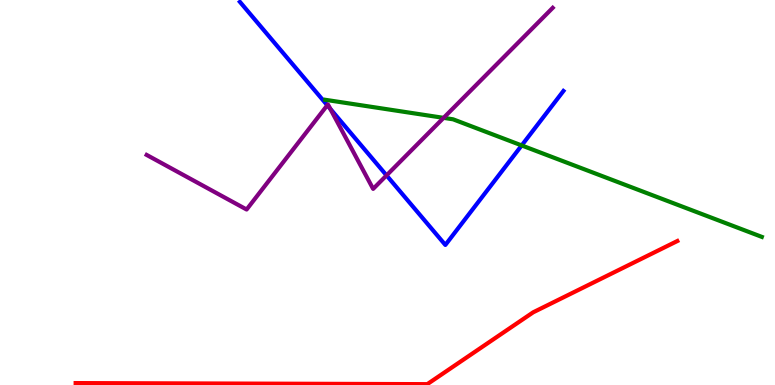[{'lines': ['blue', 'red'], 'intersections': []}, {'lines': ['green', 'red'], 'intersections': []}, {'lines': ['purple', 'red'], 'intersections': []}, {'lines': ['blue', 'green'], 'intersections': [{'x': 6.73, 'y': 6.22}]}, {'lines': ['blue', 'purple'], 'intersections': [{'x': 4.22, 'y': 7.27}, {'x': 4.26, 'y': 7.17}, {'x': 4.99, 'y': 5.44}]}, {'lines': ['green', 'purple'], 'intersections': [{'x': 5.72, 'y': 6.94}]}]